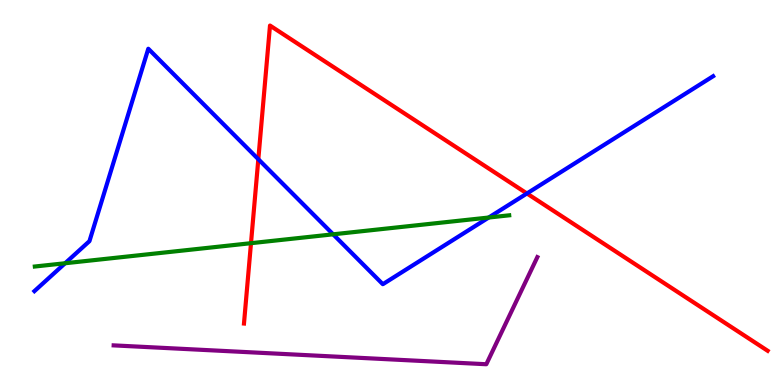[{'lines': ['blue', 'red'], 'intersections': [{'x': 3.33, 'y': 5.86}, {'x': 6.8, 'y': 4.97}]}, {'lines': ['green', 'red'], 'intersections': [{'x': 3.24, 'y': 3.68}]}, {'lines': ['purple', 'red'], 'intersections': []}, {'lines': ['blue', 'green'], 'intersections': [{'x': 0.84, 'y': 3.16}, {'x': 4.3, 'y': 3.91}, {'x': 6.31, 'y': 4.35}]}, {'lines': ['blue', 'purple'], 'intersections': []}, {'lines': ['green', 'purple'], 'intersections': []}]